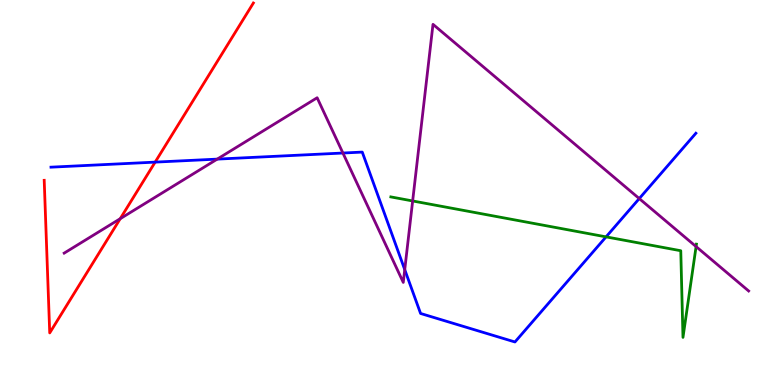[{'lines': ['blue', 'red'], 'intersections': [{'x': 2.0, 'y': 5.79}]}, {'lines': ['green', 'red'], 'intersections': []}, {'lines': ['purple', 'red'], 'intersections': [{'x': 1.55, 'y': 4.32}]}, {'lines': ['blue', 'green'], 'intersections': [{'x': 7.82, 'y': 3.85}]}, {'lines': ['blue', 'purple'], 'intersections': [{'x': 2.8, 'y': 5.87}, {'x': 4.42, 'y': 6.03}, {'x': 5.22, 'y': 3.0}, {'x': 8.25, 'y': 4.84}]}, {'lines': ['green', 'purple'], 'intersections': [{'x': 5.32, 'y': 4.78}, {'x': 8.98, 'y': 3.6}]}]